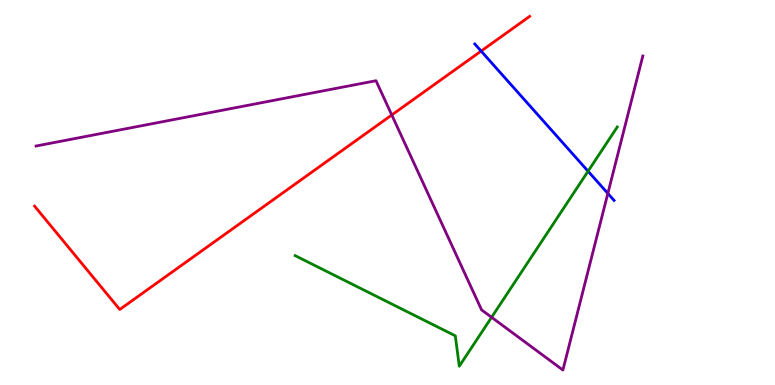[{'lines': ['blue', 'red'], 'intersections': [{'x': 6.21, 'y': 8.67}]}, {'lines': ['green', 'red'], 'intersections': []}, {'lines': ['purple', 'red'], 'intersections': [{'x': 5.06, 'y': 7.01}]}, {'lines': ['blue', 'green'], 'intersections': [{'x': 7.59, 'y': 5.55}]}, {'lines': ['blue', 'purple'], 'intersections': [{'x': 7.84, 'y': 4.98}]}, {'lines': ['green', 'purple'], 'intersections': [{'x': 6.34, 'y': 1.76}]}]